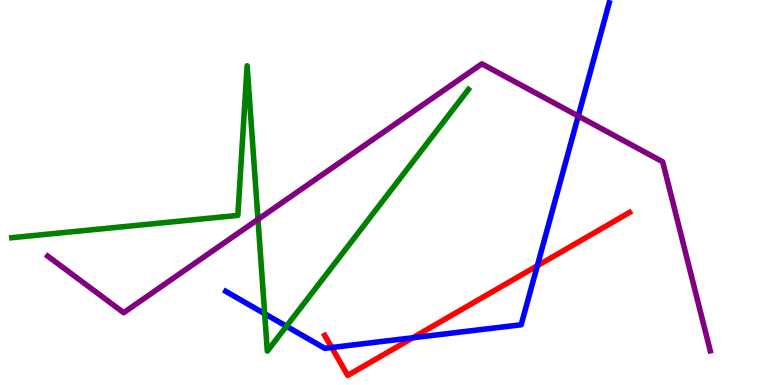[{'lines': ['blue', 'red'], 'intersections': [{'x': 4.28, 'y': 0.974}, {'x': 5.33, 'y': 1.23}, {'x': 6.93, 'y': 3.1}]}, {'lines': ['green', 'red'], 'intersections': []}, {'lines': ['purple', 'red'], 'intersections': []}, {'lines': ['blue', 'green'], 'intersections': [{'x': 3.42, 'y': 1.85}, {'x': 3.7, 'y': 1.53}]}, {'lines': ['blue', 'purple'], 'intersections': [{'x': 7.46, 'y': 6.99}]}, {'lines': ['green', 'purple'], 'intersections': [{'x': 3.33, 'y': 4.3}]}]